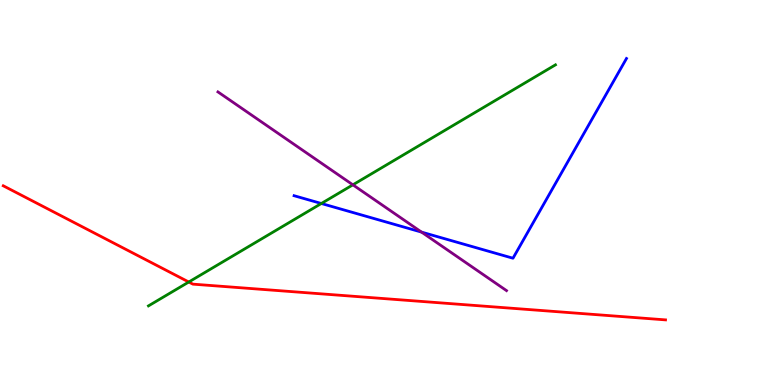[{'lines': ['blue', 'red'], 'intersections': []}, {'lines': ['green', 'red'], 'intersections': [{'x': 2.44, 'y': 2.68}]}, {'lines': ['purple', 'red'], 'intersections': []}, {'lines': ['blue', 'green'], 'intersections': [{'x': 4.15, 'y': 4.71}]}, {'lines': ['blue', 'purple'], 'intersections': [{'x': 5.44, 'y': 3.97}]}, {'lines': ['green', 'purple'], 'intersections': [{'x': 4.55, 'y': 5.2}]}]